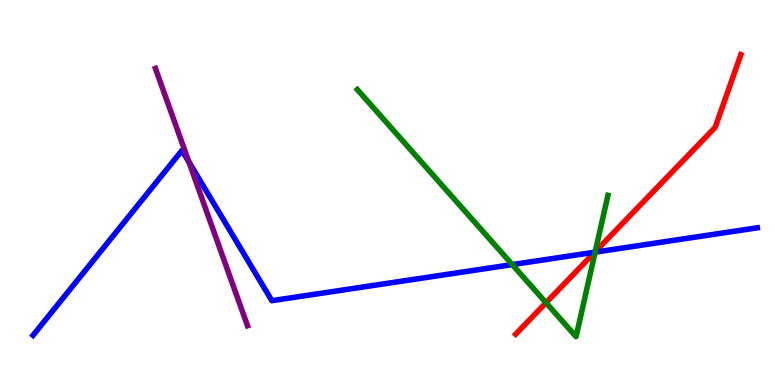[{'lines': ['blue', 'red'], 'intersections': [{'x': 7.67, 'y': 3.45}]}, {'lines': ['green', 'red'], 'intersections': [{'x': 7.05, 'y': 2.14}, {'x': 7.68, 'y': 3.46}]}, {'lines': ['purple', 'red'], 'intersections': []}, {'lines': ['blue', 'green'], 'intersections': [{'x': 6.61, 'y': 3.13}, {'x': 7.68, 'y': 3.45}]}, {'lines': ['blue', 'purple'], 'intersections': [{'x': 2.44, 'y': 5.8}]}, {'lines': ['green', 'purple'], 'intersections': []}]